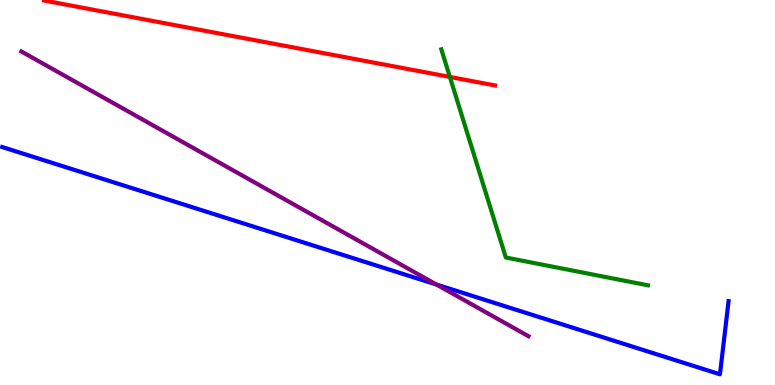[{'lines': ['blue', 'red'], 'intersections': []}, {'lines': ['green', 'red'], 'intersections': [{'x': 5.8, 'y': 8.0}]}, {'lines': ['purple', 'red'], 'intersections': []}, {'lines': ['blue', 'green'], 'intersections': []}, {'lines': ['blue', 'purple'], 'intersections': [{'x': 5.63, 'y': 2.61}]}, {'lines': ['green', 'purple'], 'intersections': []}]